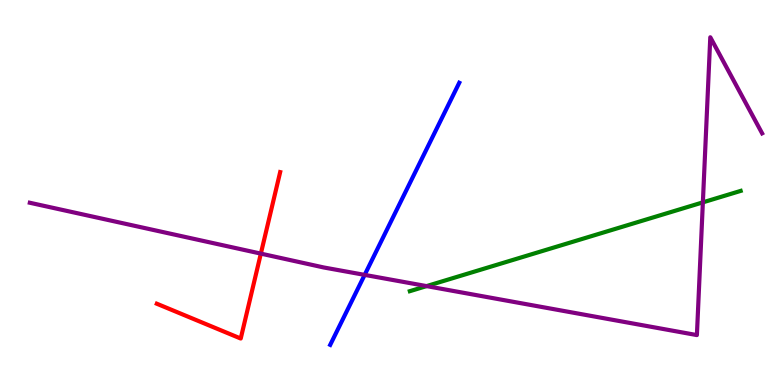[{'lines': ['blue', 'red'], 'intersections': []}, {'lines': ['green', 'red'], 'intersections': []}, {'lines': ['purple', 'red'], 'intersections': [{'x': 3.37, 'y': 3.41}]}, {'lines': ['blue', 'green'], 'intersections': []}, {'lines': ['blue', 'purple'], 'intersections': [{'x': 4.71, 'y': 2.86}]}, {'lines': ['green', 'purple'], 'intersections': [{'x': 5.5, 'y': 2.57}, {'x': 9.07, 'y': 4.74}]}]